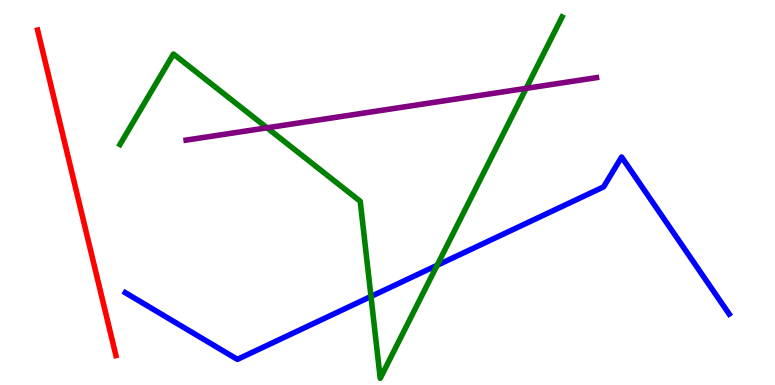[{'lines': ['blue', 'red'], 'intersections': []}, {'lines': ['green', 'red'], 'intersections': []}, {'lines': ['purple', 'red'], 'intersections': []}, {'lines': ['blue', 'green'], 'intersections': [{'x': 4.79, 'y': 2.3}, {'x': 5.64, 'y': 3.11}]}, {'lines': ['blue', 'purple'], 'intersections': []}, {'lines': ['green', 'purple'], 'intersections': [{'x': 3.45, 'y': 6.68}, {'x': 6.79, 'y': 7.71}]}]